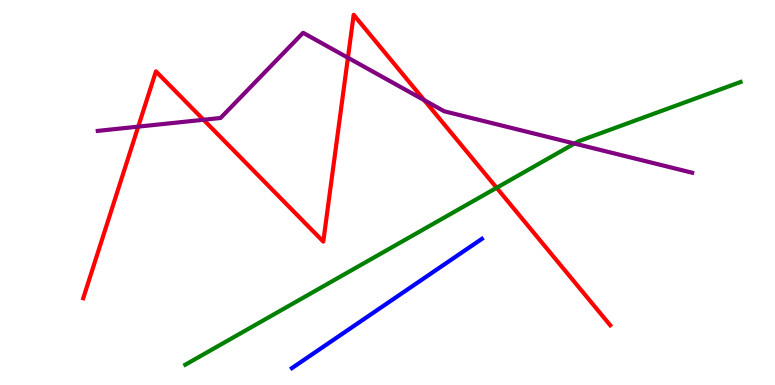[{'lines': ['blue', 'red'], 'intersections': []}, {'lines': ['green', 'red'], 'intersections': [{'x': 6.41, 'y': 5.12}]}, {'lines': ['purple', 'red'], 'intersections': [{'x': 1.78, 'y': 6.71}, {'x': 2.63, 'y': 6.89}, {'x': 4.49, 'y': 8.5}, {'x': 5.47, 'y': 7.4}]}, {'lines': ['blue', 'green'], 'intersections': []}, {'lines': ['blue', 'purple'], 'intersections': []}, {'lines': ['green', 'purple'], 'intersections': [{'x': 7.41, 'y': 6.27}]}]